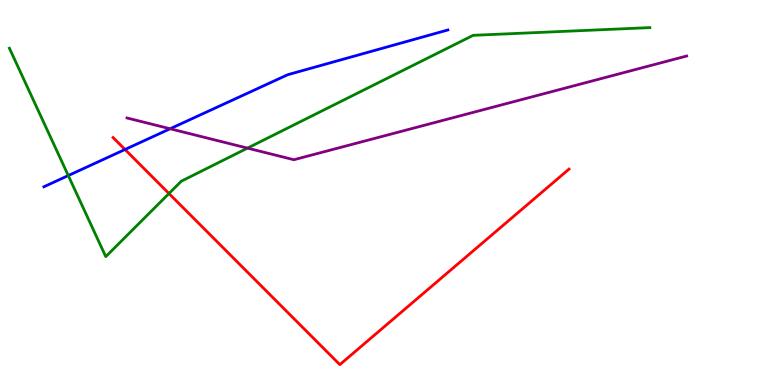[{'lines': ['blue', 'red'], 'intersections': [{'x': 1.61, 'y': 6.12}]}, {'lines': ['green', 'red'], 'intersections': [{'x': 2.18, 'y': 4.97}]}, {'lines': ['purple', 'red'], 'intersections': []}, {'lines': ['blue', 'green'], 'intersections': [{'x': 0.881, 'y': 5.44}]}, {'lines': ['blue', 'purple'], 'intersections': [{'x': 2.2, 'y': 6.66}]}, {'lines': ['green', 'purple'], 'intersections': [{'x': 3.19, 'y': 6.15}]}]